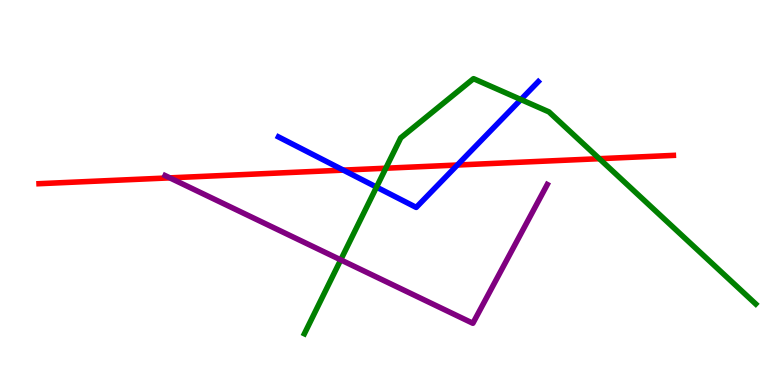[{'lines': ['blue', 'red'], 'intersections': [{'x': 4.43, 'y': 5.58}, {'x': 5.9, 'y': 5.71}]}, {'lines': ['green', 'red'], 'intersections': [{'x': 4.98, 'y': 5.63}, {'x': 7.73, 'y': 5.88}]}, {'lines': ['purple', 'red'], 'intersections': [{'x': 2.19, 'y': 5.38}]}, {'lines': ['blue', 'green'], 'intersections': [{'x': 4.86, 'y': 5.14}, {'x': 6.72, 'y': 7.41}]}, {'lines': ['blue', 'purple'], 'intersections': []}, {'lines': ['green', 'purple'], 'intersections': [{'x': 4.4, 'y': 3.25}]}]